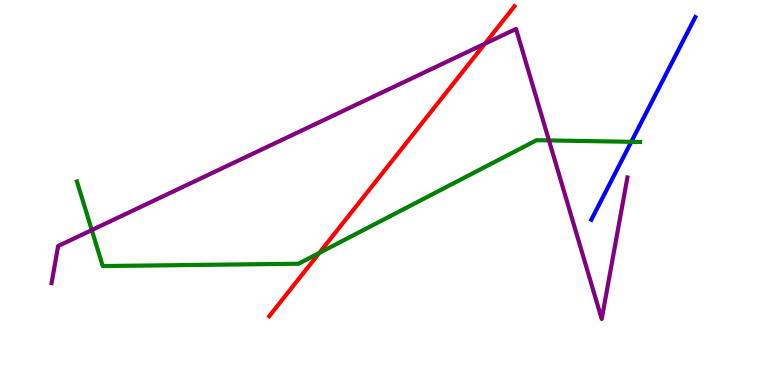[{'lines': ['blue', 'red'], 'intersections': []}, {'lines': ['green', 'red'], 'intersections': [{'x': 4.12, 'y': 3.43}]}, {'lines': ['purple', 'red'], 'intersections': [{'x': 6.26, 'y': 8.86}]}, {'lines': ['blue', 'green'], 'intersections': [{'x': 8.15, 'y': 6.32}]}, {'lines': ['blue', 'purple'], 'intersections': []}, {'lines': ['green', 'purple'], 'intersections': [{'x': 1.18, 'y': 4.02}, {'x': 7.08, 'y': 6.35}]}]